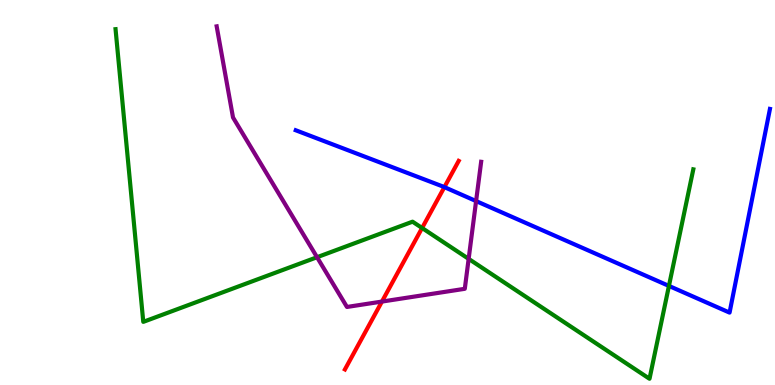[{'lines': ['blue', 'red'], 'intersections': [{'x': 5.73, 'y': 5.14}]}, {'lines': ['green', 'red'], 'intersections': [{'x': 5.45, 'y': 4.08}]}, {'lines': ['purple', 'red'], 'intersections': [{'x': 4.93, 'y': 2.17}]}, {'lines': ['blue', 'green'], 'intersections': [{'x': 8.63, 'y': 2.57}]}, {'lines': ['blue', 'purple'], 'intersections': [{'x': 6.14, 'y': 4.78}]}, {'lines': ['green', 'purple'], 'intersections': [{'x': 4.09, 'y': 3.32}, {'x': 6.05, 'y': 3.28}]}]